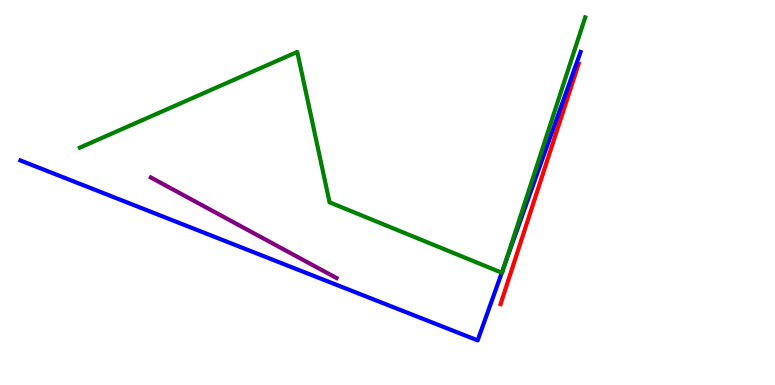[{'lines': ['blue', 'red'], 'intersections': []}, {'lines': ['green', 'red'], 'intersections': []}, {'lines': ['purple', 'red'], 'intersections': []}, {'lines': ['blue', 'green'], 'intersections': [{'x': 6.47, 'y': 2.92}, {'x': 6.52, 'y': 3.15}]}, {'lines': ['blue', 'purple'], 'intersections': []}, {'lines': ['green', 'purple'], 'intersections': []}]